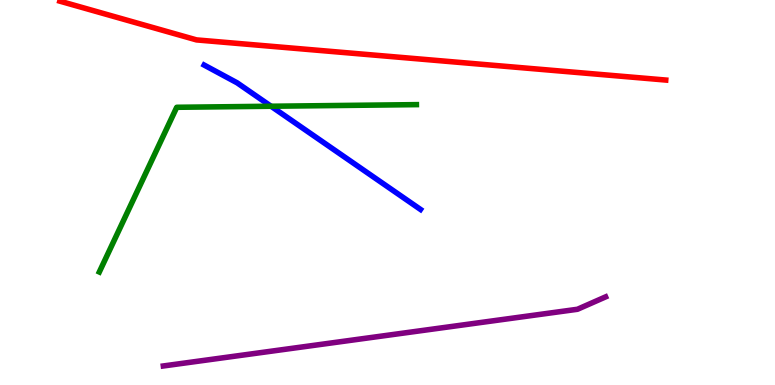[{'lines': ['blue', 'red'], 'intersections': []}, {'lines': ['green', 'red'], 'intersections': []}, {'lines': ['purple', 'red'], 'intersections': []}, {'lines': ['blue', 'green'], 'intersections': [{'x': 3.5, 'y': 7.24}]}, {'lines': ['blue', 'purple'], 'intersections': []}, {'lines': ['green', 'purple'], 'intersections': []}]